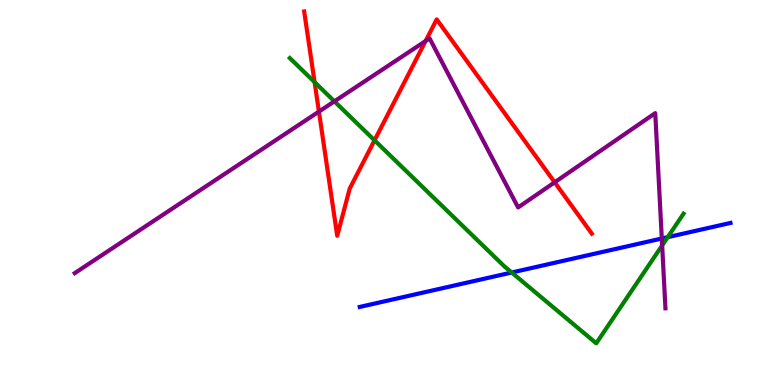[{'lines': ['blue', 'red'], 'intersections': []}, {'lines': ['green', 'red'], 'intersections': [{'x': 4.06, 'y': 7.87}, {'x': 4.83, 'y': 6.36}]}, {'lines': ['purple', 'red'], 'intersections': [{'x': 4.12, 'y': 7.1}, {'x': 5.49, 'y': 8.93}, {'x': 7.16, 'y': 5.26}]}, {'lines': ['blue', 'green'], 'intersections': [{'x': 6.6, 'y': 2.92}, {'x': 8.62, 'y': 3.84}]}, {'lines': ['blue', 'purple'], 'intersections': [{'x': 8.54, 'y': 3.81}]}, {'lines': ['green', 'purple'], 'intersections': [{'x': 4.31, 'y': 7.37}, {'x': 8.54, 'y': 3.63}]}]